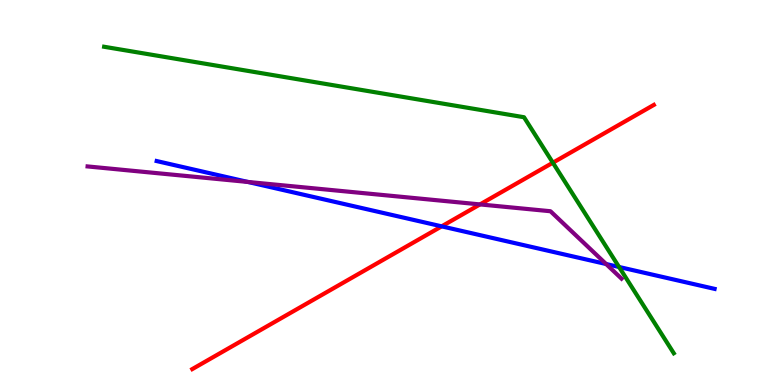[{'lines': ['blue', 'red'], 'intersections': [{'x': 5.7, 'y': 4.12}]}, {'lines': ['green', 'red'], 'intersections': [{'x': 7.13, 'y': 5.77}]}, {'lines': ['purple', 'red'], 'intersections': [{'x': 6.19, 'y': 4.69}]}, {'lines': ['blue', 'green'], 'intersections': [{'x': 7.99, 'y': 3.07}]}, {'lines': ['blue', 'purple'], 'intersections': [{'x': 3.2, 'y': 5.27}, {'x': 7.82, 'y': 3.14}]}, {'lines': ['green', 'purple'], 'intersections': []}]